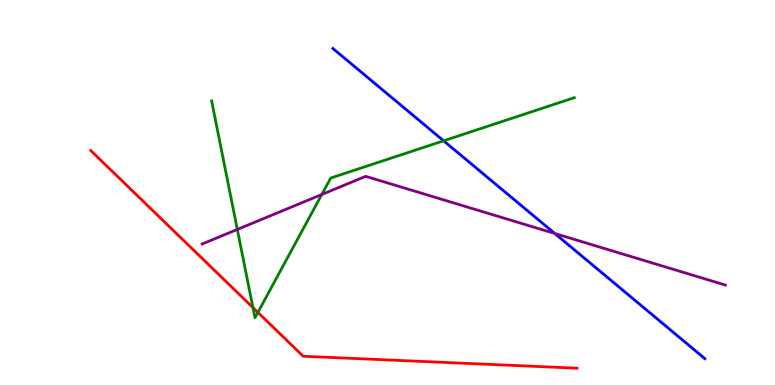[{'lines': ['blue', 'red'], 'intersections': []}, {'lines': ['green', 'red'], 'intersections': [{'x': 3.26, 'y': 2.01}, {'x': 3.33, 'y': 1.89}]}, {'lines': ['purple', 'red'], 'intersections': []}, {'lines': ['blue', 'green'], 'intersections': [{'x': 5.72, 'y': 6.34}]}, {'lines': ['blue', 'purple'], 'intersections': [{'x': 7.16, 'y': 3.94}]}, {'lines': ['green', 'purple'], 'intersections': [{'x': 3.06, 'y': 4.04}, {'x': 4.15, 'y': 4.95}]}]